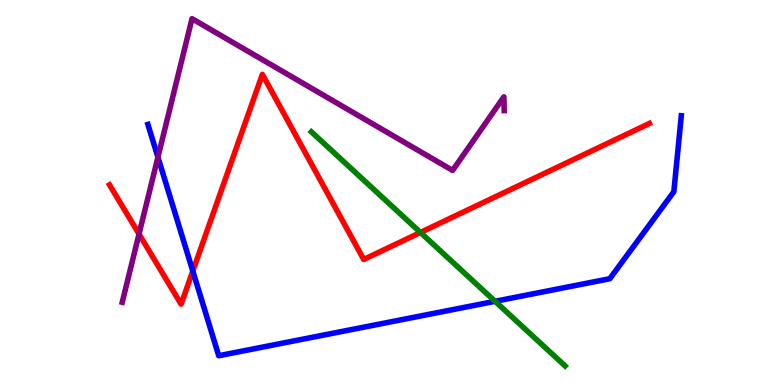[{'lines': ['blue', 'red'], 'intersections': [{'x': 2.49, 'y': 2.96}]}, {'lines': ['green', 'red'], 'intersections': [{'x': 5.43, 'y': 3.96}]}, {'lines': ['purple', 'red'], 'intersections': [{'x': 1.79, 'y': 3.92}]}, {'lines': ['blue', 'green'], 'intersections': [{'x': 6.39, 'y': 2.17}]}, {'lines': ['blue', 'purple'], 'intersections': [{'x': 2.04, 'y': 5.92}]}, {'lines': ['green', 'purple'], 'intersections': []}]